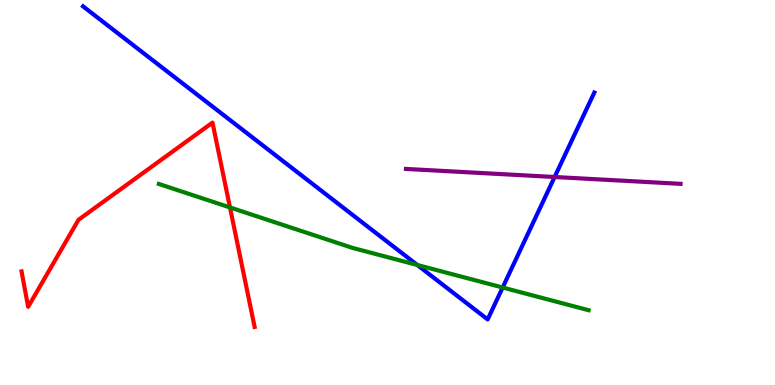[{'lines': ['blue', 'red'], 'intersections': []}, {'lines': ['green', 'red'], 'intersections': [{'x': 2.97, 'y': 4.61}]}, {'lines': ['purple', 'red'], 'intersections': []}, {'lines': ['blue', 'green'], 'intersections': [{'x': 5.38, 'y': 3.12}, {'x': 6.49, 'y': 2.53}]}, {'lines': ['blue', 'purple'], 'intersections': [{'x': 7.16, 'y': 5.4}]}, {'lines': ['green', 'purple'], 'intersections': []}]